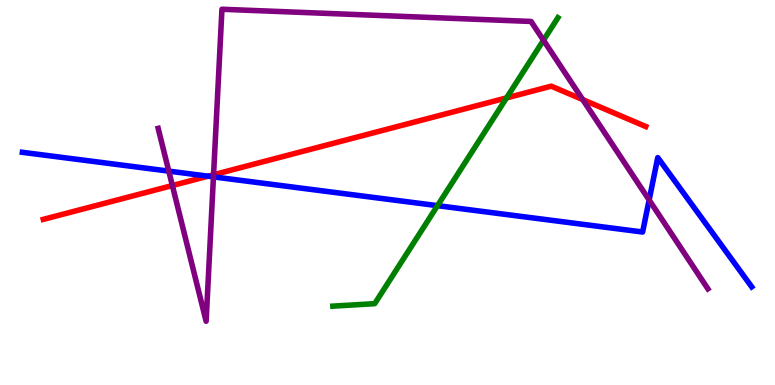[{'lines': ['blue', 'red'], 'intersections': [{'x': 2.68, 'y': 5.42}]}, {'lines': ['green', 'red'], 'intersections': [{'x': 6.54, 'y': 7.46}]}, {'lines': ['purple', 'red'], 'intersections': [{'x': 2.22, 'y': 5.18}, {'x': 2.76, 'y': 5.46}, {'x': 7.52, 'y': 7.41}]}, {'lines': ['blue', 'green'], 'intersections': [{'x': 5.65, 'y': 4.66}]}, {'lines': ['blue', 'purple'], 'intersections': [{'x': 2.18, 'y': 5.56}, {'x': 2.75, 'y': 5.41}, {'x': 8.38, 'y': 4.81}]}, {'lines': ['green', 'purple'], 'intersections': [{'x': 7.01, 'y': 8.95}]}]